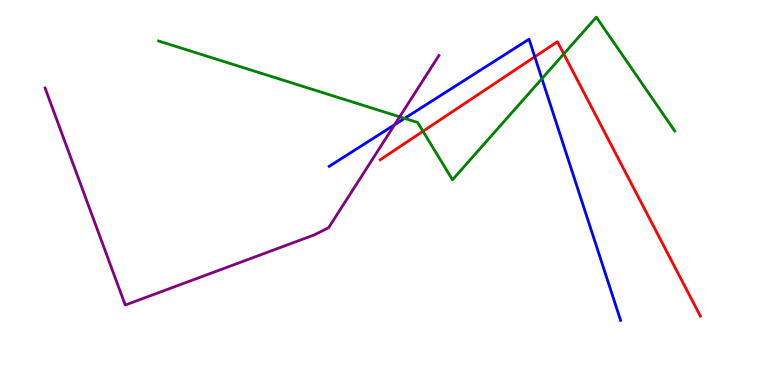[{'lines': ['blue', 'red'], 'intersections': [{'x': 6.9, 'y': 8.52}]}, {'lines': ['green', 'red'], 'intersections': [{'x': 5.46, 'y': 6.59}, {'x': 7.27, 'y': 8.6}]}, {'lines': ['purple', 'red'], 'intersections': []}, {'lines': ['blue', 'green'], 'intersections': [{'x': 5.22, 'y': 6.93}, {'x': 6.99, 'y': 7.96}]}, {'lines': ['blue', 'purple'], 'intersections': [{'x': 5.09, 'y': 6.76}]}, {'lines': ['green', 'purple'], 'intersections': [{'x': 5.16, 'y': 6.97}]}]